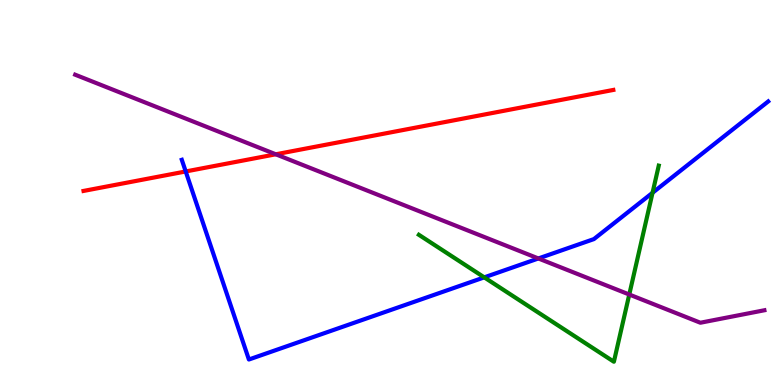[{'lines': ['blue', 'red'], 'intersections': [{'x': 2.4, 'y': 5.55}]}, {'lines': ['green', 'red'], 'intersections': []}, {'lines': ['purple', 'red'], 'intersections': [{'x': 3.56, 'y': 5.99}]}, {'lines': ['blue', 'green'], 'intersections': [{'x': 6.25, 'y': 2.8}, {'x': 8.42, 'y': 4.99}]}, {'lines': ['blue', 'purple'], 'intersections': [{'x': 6.95, 'y': 3.29}]}, {'lines': ['green', 'purple'], 'intersections': [{'x': 8.12, 'y': 2.35}]}]